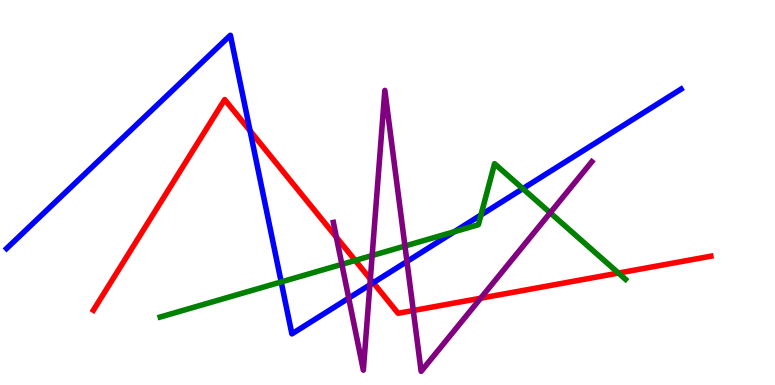[{'lines': ['blue', 'red'], 'intersections': [{'x': 3.23, 'y': 6.6}, {'x': 4.82, 'y': 2.66}]}, {'lines': ['green', 'red'], 'intersections': [{'x': 4.58, 'y': 3.24}, {'x': 7.98, 'y': 2.91}]}, {'lines': ['purple', 'red'], 'intersections': [{'x': 4.34, 'y': 3.84}, {'x': 4.78, 'y': 2.75}, {'x': 5.33, 'y': 1.93}, {'x': 6.2, 'y': 2.25}]}, {'lines': ['blue', 'green'], 'intersections': [{'x': 3.63, 'y': 2.68}, {'x': 5.86, 'y': 3.98}, {'x': 6.21, 'y': 4.42}, {'x': 6.75, 'y': 5.1}]}, {'lines': ['blue', 'purple'], 'intersections': [{'x': 4.5, 'y': 2.26}, {'x': 4.77, 'y': 2.6}, {'x': 5.25, 'y': 3.21}]}, {'lines': ['green', 'purple'], 'intersections': [{'x': 4.41, 'y': 3.13}, {'x': 4.8, 'y': 3.36}, {'x': 5.23, 'y': 3.61}, {'x': 7.1, 'y': 4.47}]}]